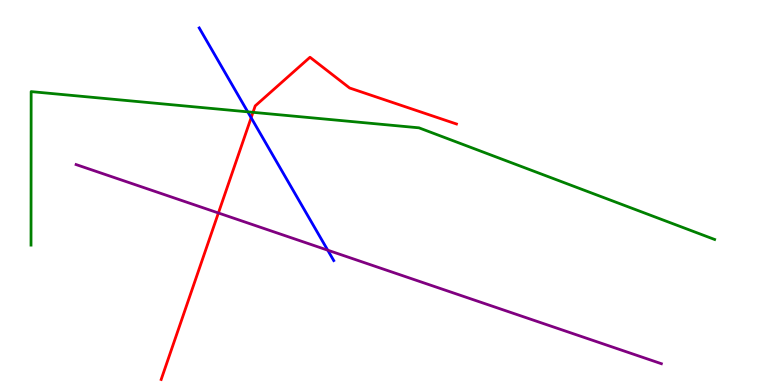[{'lines': ['blue', 'red'], 'intersections': [{'x': 3.24, 'y': 6.94}]}, {'lines': ['green', 'red'], 'intersections': [{'x': 3.26, 'y': 7.08}]}, {'lines': ['purple', 'red'], 'intersections': [{'x': 2.82, 'y': 4.47}]}, {'lines': ['blue', 'green'], 'intersections': [{'x': 3.2, 'y': 7.1}]}, {'lines': ['blue', 'purple'], 'intersections': [{'x': 4.23, 'y': 3.5}]}, {'lines': ['green', 'purple'], 'intersections': []}]